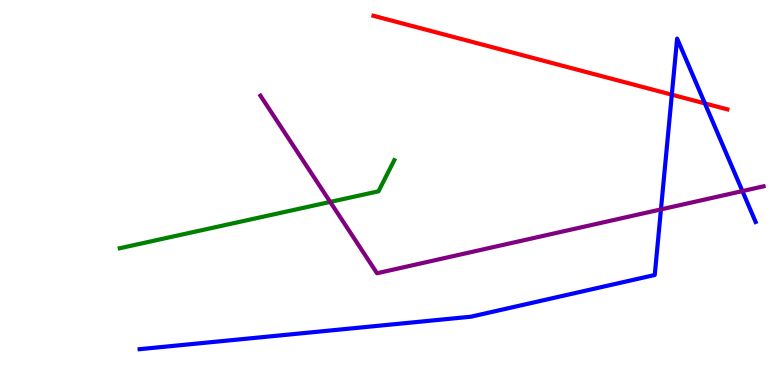[{'lines': ['blue', 'red'], 'intersections': [{'x': 8.67, 'y': 7.54}, {'x': 9.1, 'y': 7.31}]}, {'lines': ['green', 'red'], 'intersections': []}, {'lines': ['purple', 'red'], 'intersections': []}, {'lines': ['blue', 'green'], 'intersections': []}, {'lines': ['blue', 'purple'], 'intersections': [{'x': 8.53, 'y': 4.56}, {'x': 9.58, 'y': 5.04}]}, {'lines': ['green', 'purple'], 'intersections': [{'x': 4.26, 'y': 4.76}]}]